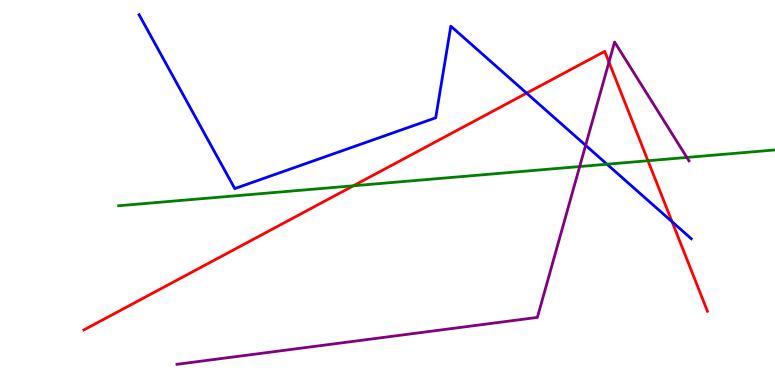[{'lines': ['blue', 'red'], 'intersections': [{'x': 6.8, 'y': 7.58}, {'x': 8.67, 'y': 4.24}]}, {'lines': ['green', 'red'], 'intersections': [{'x': 4.56, 'y': 5.17}, {'x': 8.36, 'y': 5.82}]}, {'lines': ['purple', 'red'], 'intersections': [{'x': 7.86, 'y': 8.39}]}, {'lines': ['blue', 'green'], 'intersections': [{'x': 7.83, 'y': 5.73}]}, {'lines': ['blue', 'purple'], 'intersections': [{'x': 7.56, 'y': 6.23}]}, {'lines': ['green', 'purple'], 'intersections': [{'x': 7.48, 'y': 5.67}, {'x': 8.86, 'y': 5.91}]}]